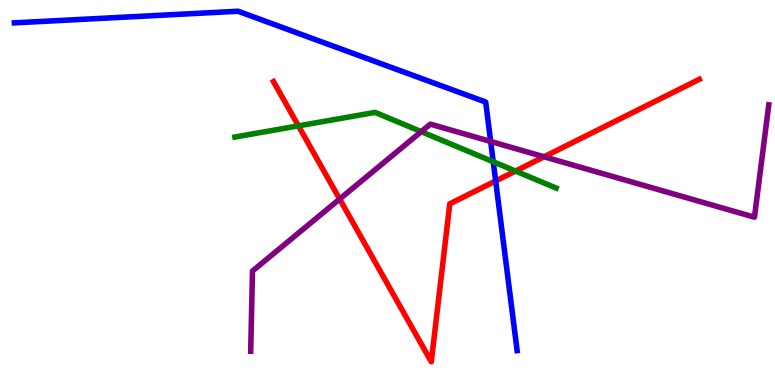[{'lines': ['blue', 'red'], 'intersections': [{'x': 6.4, 'y': 5.3}]}, {'lines': ['green', 'red'], 'intersections': [{'x': 3.85, 'y': 6.73}, {'x': 6.65, 'y': 5.56}]}, {'lines': ['purple', 'red'], 'intersections': [{'x': 4.38, 'y': 4.83}, {'x': 7.02, 'y': 5.93}]}, {'lines': ['blue', 'green'], 'intersections': [{'x': 6.36, 'y': 5.8}]}, {'lines': ['blue', 'purple'], 'intersections': [{'x': 6.33, 'y': 6.33}]}, {'lines': ['green', 'purple'], 'intersections': [{'x': 5.44, 'y': 6.58}]}]